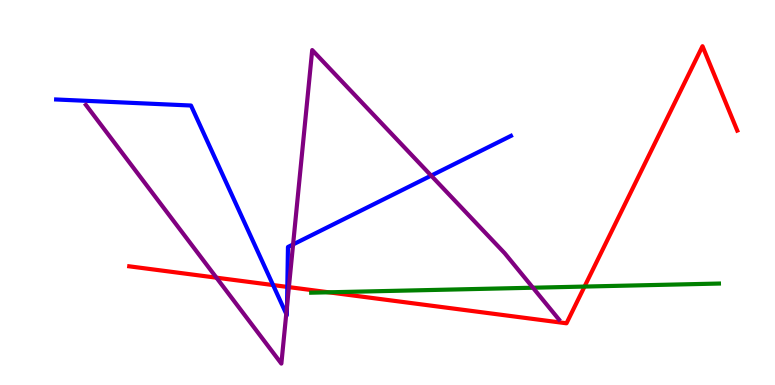[{'lines': ['blue', 'red'], 'intersections': [{'x': 3.52, 'y': 2.6}, {'x': 3.71, 'y': 2.55}]}, {'lines': ['green', 'red'], 'intersections': [{'x': 4.24, 'y': 2.41}, {'x': 7.54, 'y': 2.56}]}, {'lines': ['purple', 'red'], 'intersections': [{'x': 2.79, 'y': 2.79}, {'x': 3.73, 'y': 2.54}]}, {'lines': ['blue', 'green'], 'intersections': []}, {'lines': ['blue', 'purple'], 'intersections': [{'x': 3.69, 'y': 1.85}, {'x': 3.7, 'y': 2.04}, {'x': 3.78, 'y': 3.65}, {'x': 5.56, 'y': 5.44}]}, {'lines': ['green', 'purple'], 'intersections': [{'x': 6.88, 'y': 2.53}]}]